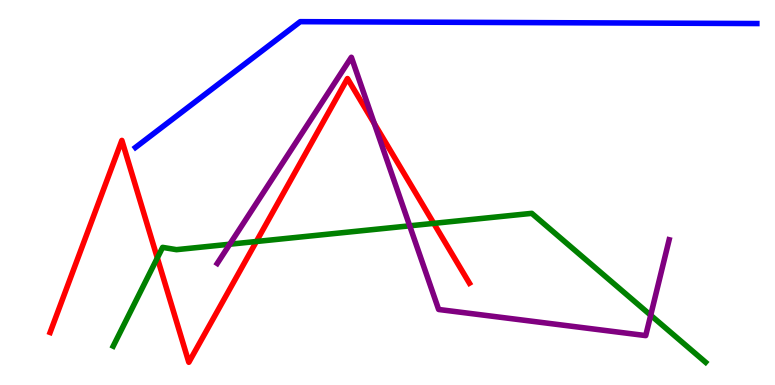[{'lines': ['blue', 'red'], 'intersections': []}, {'lines': ['green', 'red'], 'intersections': [{'x': 2.03, 'y': 3.3}, {'x': 3.31, 'y': 3.73}, {'x': 5.6, 'y': 4.2}]}, {'lines': ['purple', 'red'], 'intersections': [{'x': 4.83, 'y': 6.79}]}, {'lines': ['blue', 'green'], 'intersections': []}, {'lines': ['blue', 'purple'], 'intersections': []}, {'lines': ['green', 'purple'], 'intersections': [{'x': 2.96, 'y': 3.66}, {'x': 5.29, 'y': 4.13}, {'x': 8.4, 'y': 1.81}]}]